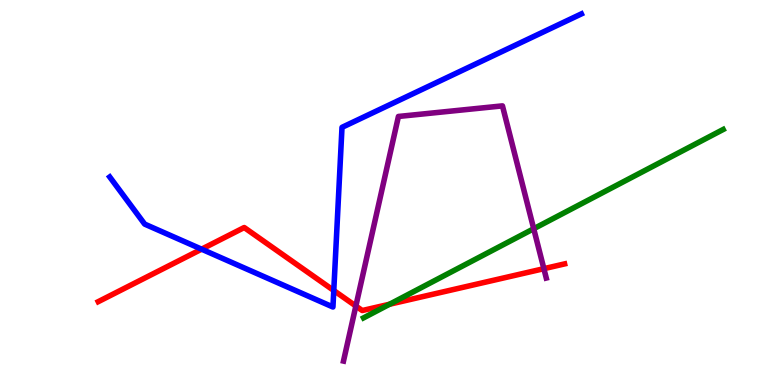[{'lines': ['blue', 'red'], 'intersections': [{'x': 2.6, 'y': 3.53}, {'x': 4.31, 'y': 2.45}]}, {'lines': ['green', 'red'], 'intersections': [{'x': 5.03, 'y': 2.1}]}, {'lines': ['purple', 'red'], 'intersections': [{'x': 4.59, 'y': 2.05}, {'x': 7.02, 'y': 3.02}]}, {'lines': ['blue', 'green'], 'intersections': []}, {'lines': ['blue', 'purple'], 'intersections': []}, {'lines': ['green', 'purple'], 'intersections': [{'x': 6.89, 'y': 4.06}]}]